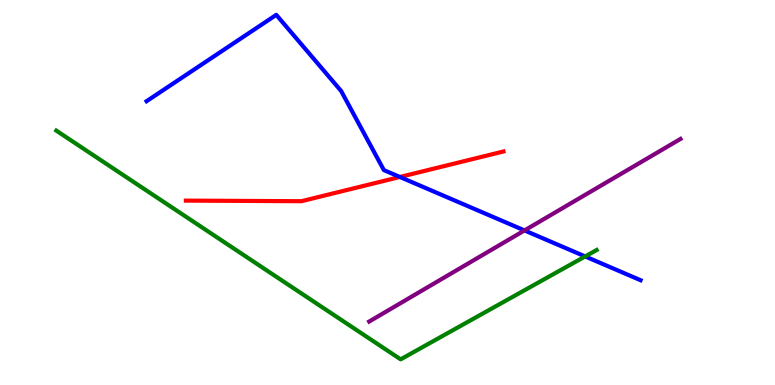[{'lines': ['blue', 'red'], 'intersections': [{'x': 5.16, 'y': 5.4}]}, {'lines': ['green', 'red'], 'intersections': []}, {'lines': ['purple', 'red'], 'intersections': []}, {'lines': ['blue', 'green'], 'intersections': [{'x': 7.55, 'y': 3.34}]}, {'lines': ['blue', 'purple'], 'intersections': [{'x': 6.77, 'y': 4.01}]}, {'lines': ['green', 'purple'], 'intersections': []}]